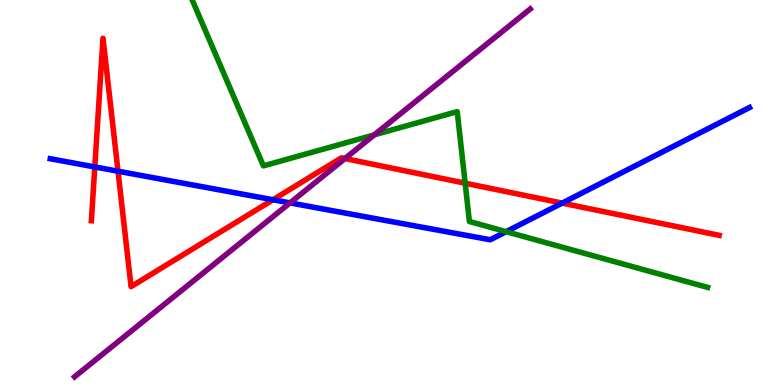[{'lines': ['blue', 'red'], 'intersections': [{'x': 1.22, 'y': 5.66}, {'x': 1.52, 'y': 5.55}, {'x': 3.52, 'y': 4.81}, {'x': 7.25, 'y': 4.72}]}, {'lines': ['green', 'red'], 'intersections': [{'x': 6.0, 'y': 5.24}]}, {'lines': ['purple', 'red'], 'intersections': [{'x': 4.45, 'y': 5.88}]}, {'lines': ['blue', 'green'], 'intersections': [{'x': 6.53, 'y': 3.98}]}, {'lines': ['blue', 'purple'], 'intersections': [{'x': 3.74, 'y': 4.73}]}, {'lines': ['green', 'purple'], 'intersections': [{'x': 4.83, 'y': 6.5}]}]